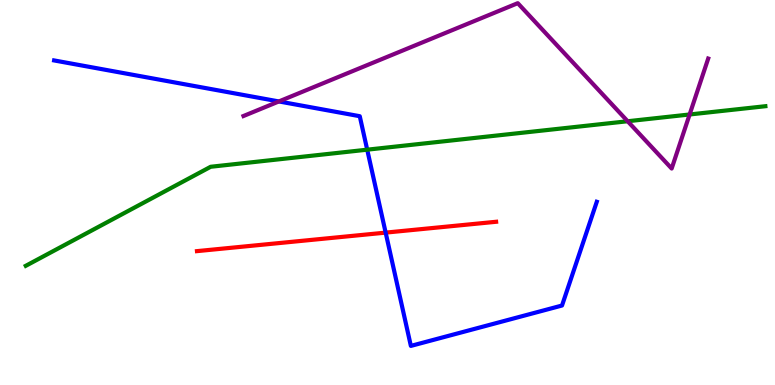[{'lines': ['blue', 'red'], 'intersections': [{'x': 4.98, 'y': 3.96}]}, {'lines': ['green', 'red'], 'intersections': []}, {'lines': ['purple', 'red'], 'intersections': []}, {'lines': ['blue', 'green'], 'intersections': [{'x': 4.74, 'y': 6.11}]}, {'lines': ['blue', 'purple'], 'intersections': [{'x': 3.6, 'y': 7.36}]}, {'lines': ['green', 'purple'], 'intersections': [{'x': 8.1, 'y': 6.85}, {'x': 8.9, 'y': 7.03}]}]